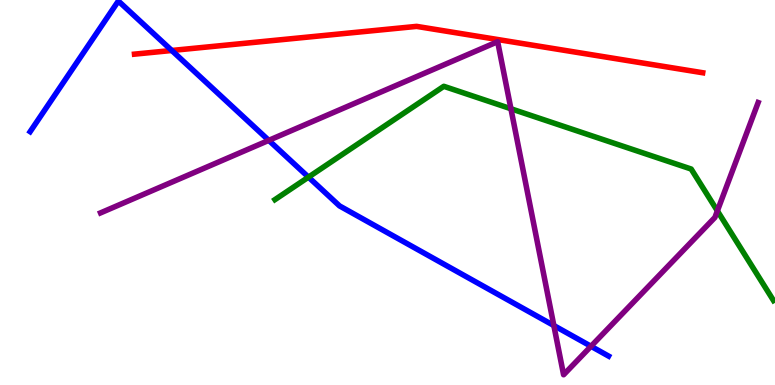[{'lines': ['blue', 'red'], 'intersections': [{'x': 2.22, 'y': 8.69}]}, {'lines': ['green', 'red'], 'intersections': []}, {'lines': ['purple', 'red'], 'intersections': []}, {'lines': ['blue', 'green'], 'intersections': [{'x': 3.98, 'y': 5.4}]}, {'lines': ['blue', 'purple'], 'intersections': [{'x': 3.47, 'y': 6.35}, {'x': 7.15, 'y': 1.54}, {'x': 7.63, 'y': 1.01}]}, {'lines': ['green', 'purple'], 'intersections': [{'x': 6.59, 'y': 7.18}, {'x': 9.26, 'y': 4.52}]}]